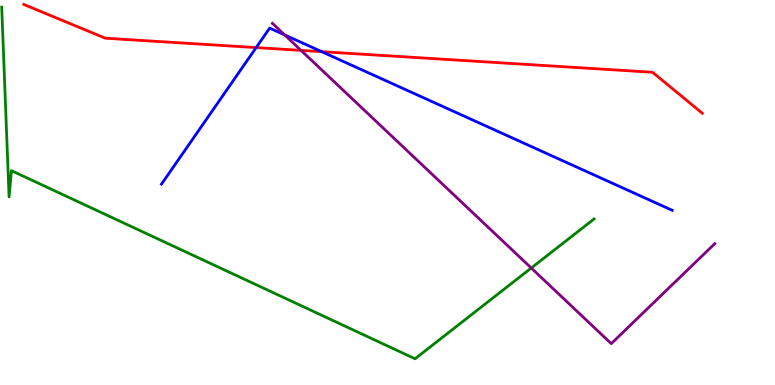[{'lines': ['blue', 'red'], 'intersections': [{'x': 3.31, 'y': 8.76}, {'x': 4.15, 'y': 8.66}]}, {'lines': ['green', 'red'], 'intersections': []}, {'lines': ['purple', 'red'], 'intersections': [{'x': 3.88, 'y': 8.69}]}, {'lines': ['blue', 'green'], 'intersections': []}, {'lines': ['blue', 'purple'], 'intersections': [{'x': 3.67, 'y': 9.09}]}, {'lines': ['green', 'purple'], 'intersections': [{'x': 6.85, 'y': 3.04}]}]